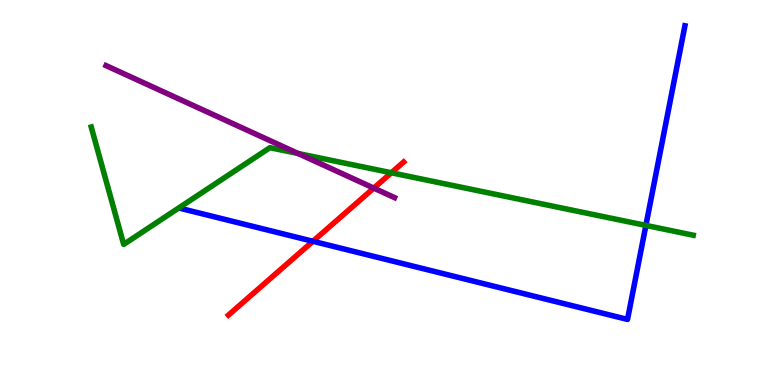[{'lines': ['blue', 'red'], 'intersections': [{'x': 4.04, 'y': 3.73}]}, {'lines': ['green', 'red'], 'intersections': [{'x': 5.05, 'y': 5.51}]}, {'lines': ['purple', 'red'], 'intersections': [{'x': 4.82, 'y': 5.11}]}, {'lines': ['blue', 'green'], 'intersections': [{'x': 8.33, 'y': 4.15}]}, {'lines': ['blue', 'purple'], 'intersections': []}, {'lines': ['green', 'purple'], 'intersections': [{'x': 3.85, 'y': 6.01}]}]